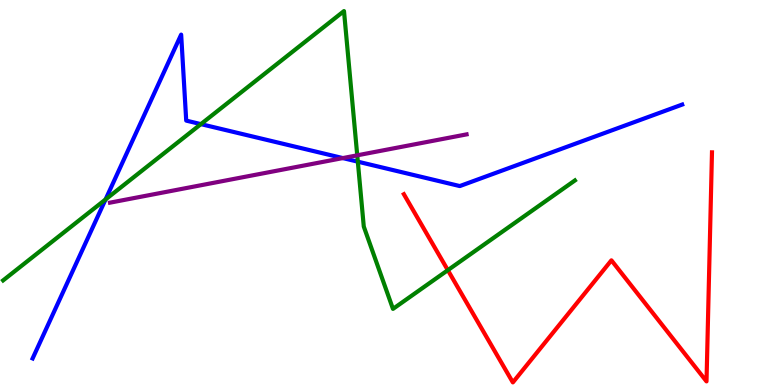[{'lines': ['blue', 'red'], 'intersections': []}, {'lines': ['green', 'red'], 'intersections': [{'x': 5.78, 'y': 2.98}]}, {'lines': ['purple', 'red'], 'intersections': []}, {'lines': ['blue', 'green'], 'intersections': [{'x': 1.36, 'y': 4.82}, {'x': 2.59, 'y': 6.78}, {'x': 4.62, 'y': 5.8}]}, {'lines': ['blue', 'purple'], 'intersections': [{'x': 4.42, 'y': 5.89}]}, {'lines': ['green', 'purple'], 'intersections': [{'x': 4.61, 'y': 5.97}]}]